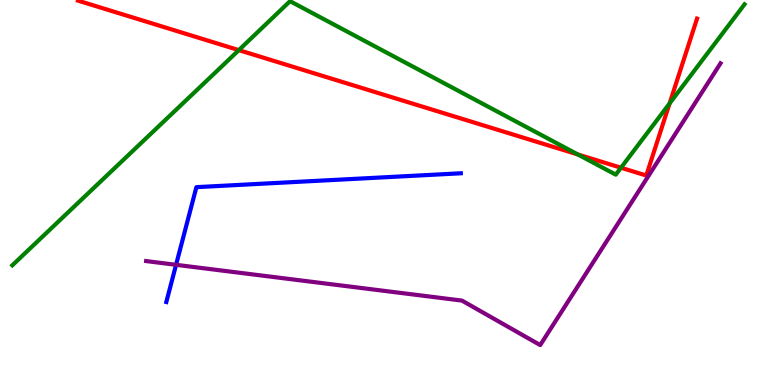[{'lines': ['blue', 'red'], 'intersections': []}, {'lines': ['green', 'red'], 'intersections': [{'x': 3.08, 'y': 8.7}, {'x': 7.46, 'y': 5.99}, {'x': 8.01, 'y': 5.64}, {'x': 8.64, 'y': 7.31}]}, {'lines': ['purple', 'red'], 'intersections': []}, {'lines': ['blue', 'green'], 'intersections': []}, {'lines': ['blue', 'purple'], 'intersections': [{'x': 2.27, 'y': 3.12}]}, {'lines': ['green', 'purple'], 'intersections': []}]